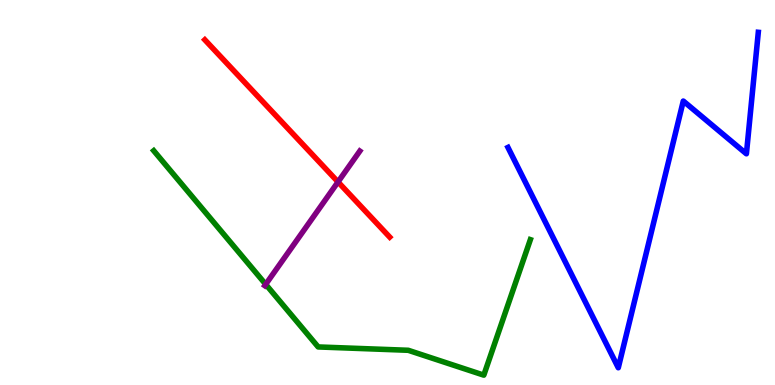[{'lines': ['blue', 'red'], 'intersections': []}, {'lines': ['green', 'red'], 'intersections': []}, {'lines': ['purple', 'red'], 'intersections': [{'x': 4.36, 'y': 5.27}]}, {'lines': ['blue', 'green'], 'intersections': []}, {'lines': ['blue', 'purple'], 'intersections': []}, {'lines': ['green', 'purple'], 'intersections': [{'x': 3.43, 'y': 2.61}]}]